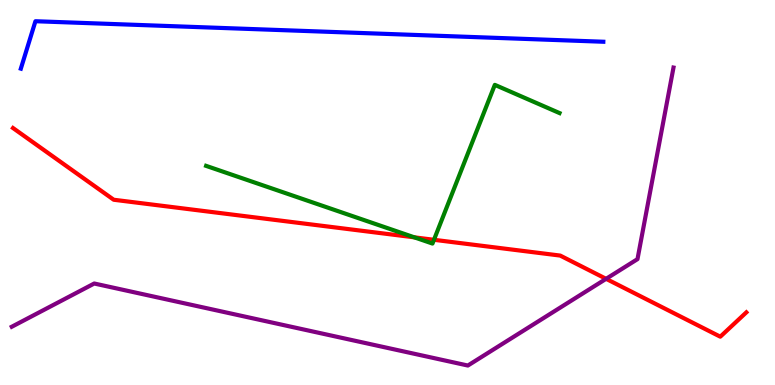[{'lines': ['blue', 'red'], 'intersections': []}, {'lines': ['green', 'red'], 'intersections': [{'x': 5.35, 'y': 3.84}, {'x': 5.6, 'y': 3.77}]}, {'lines': ['purple', 'red'], 'intersections': [{'x': 7.82, 'y': 2.76}]}, {'lines': ['blue', 'green'], 'intersections': []}, {'lines': ['blue', 'purple'], 'intersections': []}, {'lines': ['green', 'purple'], 'intersections': []}]